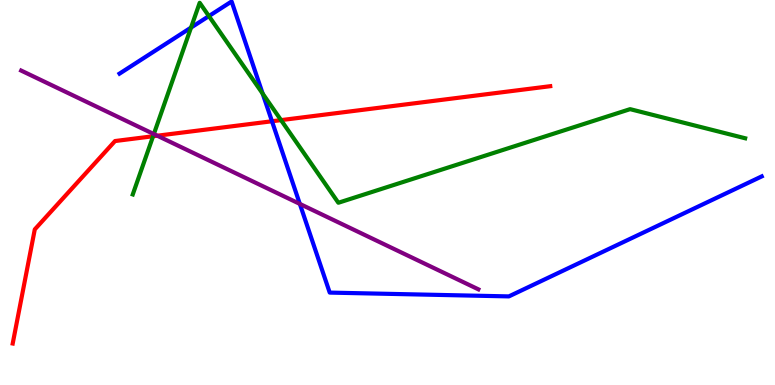[{'lines': ['blue', 'red'], 'intersections': [{'x': 3.51, 'y': 6.85}]}, {'lines': ['green', 'red'], 'intersections': [{'x': 1.98, 'y': 6.46}, {'x': 3.63, 'y': 6.88}]}, {'lines': ['purple', 'red'], 'intersections': [{'x': 2.03, 'y': 6.47}]}, {'lines': ['blue', 'green'], 'intersections': [{'x': 2.46, 'y': 9.28}, {'x': 2.7, 'y': 9.58}, {'x': 3.39, 'y': 7.57}]}, {'lines': ['blue', 'purple'], 'intersections': [{'x': 3.87, 'y': 4.7}]}, {'lines': ['green', 'purple'], 'intersections': [{'x': 1.99, 'y': 6.52}]}]